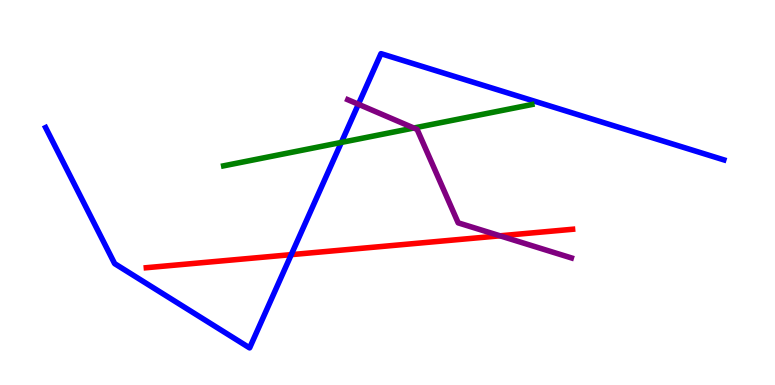[{'lines': ['blue', 'red'], 'intersections': [{'x': 3.76, 'y': 3.39}]}, {'lines': ['green', 'red'], 'intersections': []}, {'lines': ['purple', 'red'], 'intersections': [{'x': 6.45, 'y': 3.88}]}, {'lines': ['blue', 'green'], 'intersections': [{'x': 4.4, 'y': 6.3}]}, {'lines': ['blue', 'purple'], 'intersections': [{'x': 4.62, 'y': 7.29}]}, {'lines': ['green', 'purple'], 'intersections': [{'x': 5.34, 'y': 6.67}]}]